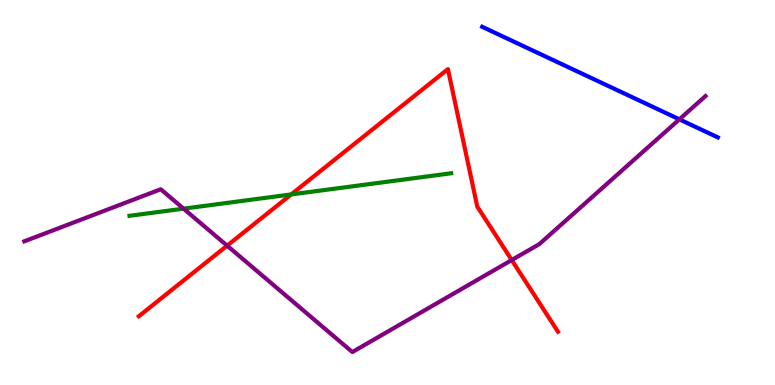[{'lines': ['blue', 'red'], 'intersections': []}, {'lines': ['green', 'red'], 'intersections': [{'x': 3.76, 'y': 4.95}]}, {'lines': ['purple', 'red'], 'intersections': [{'x': 2.93, 'y': 3.62}, {'x': 6.6, 'y': 3.25}]}, {'lines': ['blue', 'green'], 'intersections': []}, {'lines': ['blue', 'purple'], 'intersections': [{'x': 8.77, 'y': 6.9}]}, {'lines': ['green', 'purple'], 'intersections': [{'x': 2.37, 'y': 4.58}]}]